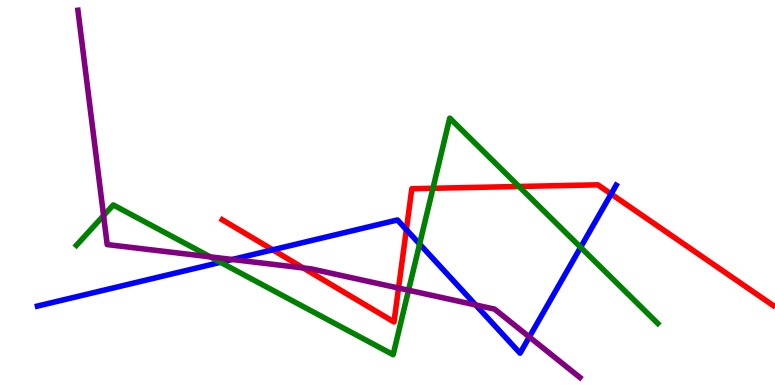[{'lines': ['blue', 'red'], 'intersections': [{'x': 3.52, 'y': 3.51}, {'x': 5.24, 'y': 4.04}, {'x': 7.89, 'y': 4.96}]}, {'lines': ['green', 'red'], 'intersections': [{'x': 5.59, 'y': 5.11}, {'x': 6.7, 'y': 5.16}]}, {'lines': ['purple', 'red'], 'intersections': [{'x': 3.91, 'y': 3.04}, {'x': 5.14, 'y': 2.52}]}, {'lines': ['blue', 'green'], 'intersections': [{'x': 2.84, 'y': 3.19}, {'x': 5.41, 'y': 3.66}, {'x': 7.49, 'y': 3.58}]}, {'lines': ['blue', 'purple'], 'intersections': [{'x': 3.0, 'y': 3.26}, {'x': 6.14, 'y': 2.08}, {'x': 6.83, 'y': 1.25}]}, {'lines': ['green', 'purple'], 'intersections': [{'x': 1.34, 'y': 4.4}, {'x': 2.71, 'y': 3.33}, {'x': 5.27, 'y': 2.46}]}]